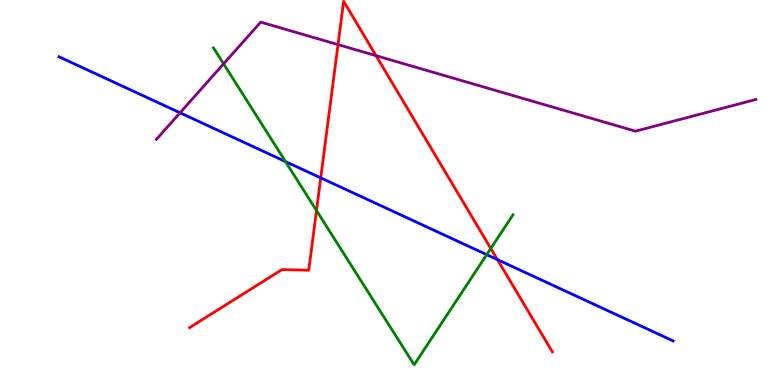[{'lines': ['blue', 'red'], 'intersections': [{'x': 4.14, 'y': 5.38}, {'x': 6.42, 'y': 3.26}]}, {'lines': ['green', 'red'], 'intersections': [{'x': 4.08, 'y': 4.53}, {'x': 6.33, 'y': 3.55}]}, {'lines': ['purple', 'red'], 'intersections': [{'x': 4.36, 'y': 8.84}, {'x': 4.85, 'y': 8.55}]}, {'lines': ['blue', 'green'], 'intersections': [{'x': 3.68, 'y': 5.8}, {'x': 6.28, 'y': 3.39}]}, {'lines': ['blue', 'purple'], 'intersections': [{'x': 2.32, 'y': 7.07}]}, {'lines': ['green', 'purple'], 'intersections': [{'x': 2.89, 'y': 8.34}]}]